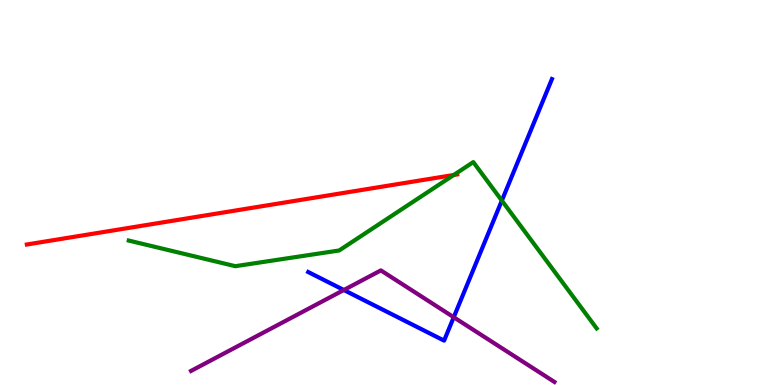[{'lines': ['blue', 'red'], 'intersections': []}, {'lines': ['green', 'red'], 'intersections': [{'x': 5.85, 'y': 5.45}]}, {'lines': ['purple', 'red'], 'intersections': []}, {'lines': ['blue', 'green'], 'intersections': [{'x': 6.48, 'y': 4.79}]}, {'lines': ['blue', 'purple'], 'intersections': [{'x': 4.44, 'y': 2.47}, {'x': 5.85, 'y': 1.76}]}, {'lines': ['green', 'purple'], 'intersections': []}]